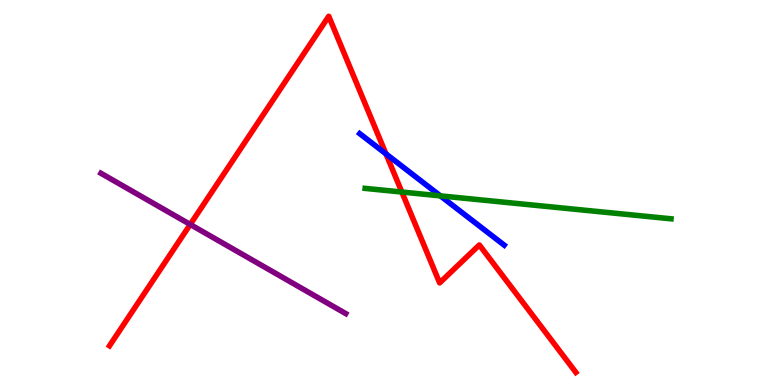[{'lines': ['blue', 'red'], 'intersections': [{'x': 4.98, 'y': 6.0}]}, {'lines': ['green', 'red'], 'intersections': [{'x': 5.19, 'y': 5.01}]}, {'lines': ['purple', 'red'], 'intersections': [{'x': 2.45, 'y': 4.17}]}, {'lines': ['blue', 'green'], 'intersections': [{'x': 5.68, 'y': 4.91}]}, {'lines': ['blue', 'purple'], 'intersections': []}, {'lines': ['green', 'purple'], 'intersections': []}]